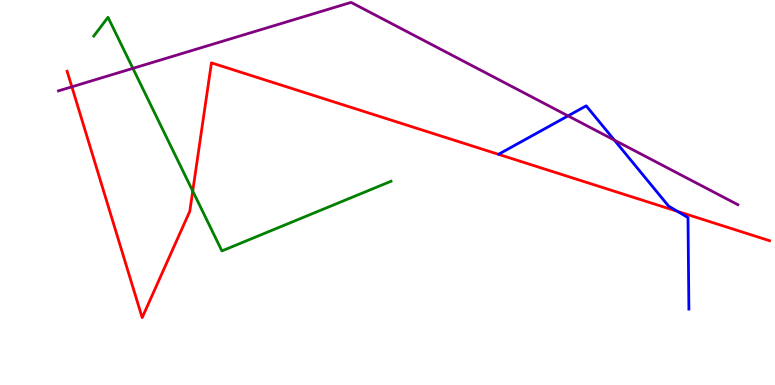[{'lines': ['blue', 'red'], 'intersections': [{'x': 8.74, 'y': 4.51}]}, {'lines': ['green', 'red'], 'intersections': [{'x': 2.49, 'y': 5.04}]}, {'lines': ['purple', 'red'], 'intersections': [{'x': 0.927, 'y': 7.75}]}, {'lines': ['blue', 'green'], 'intersections': []}, {'lines': ['blue', 'purple'], 'intersections': [{'x': 7.33, 'y': 6.99}, {'x': 7.93, 'y': 6.36}]}, {'lines': ['green', 'purple'], 'intersections': [{'x': 1.71, 'y': 8.22}]}]